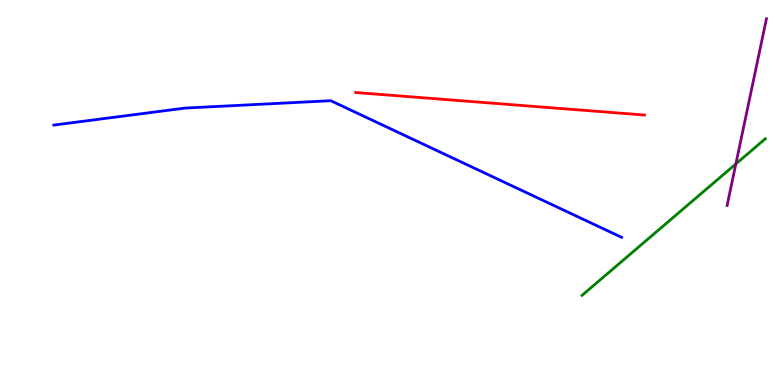[{'lines': ['blue', 'red'], 'intersections': []}, {'lines': ['green', 'red'], 'intersections': []}, {'lines': ['purple', 'red'], 'intersections': []}, {'lines': ['blue', 'green'], 'intersections': []}, {'lines': ['blue', 'purple'], 'intersections': []}, {'lines': ['green', 'purple'], 'intersections': [{'x': 9.49, 'y': 5.74}]}]